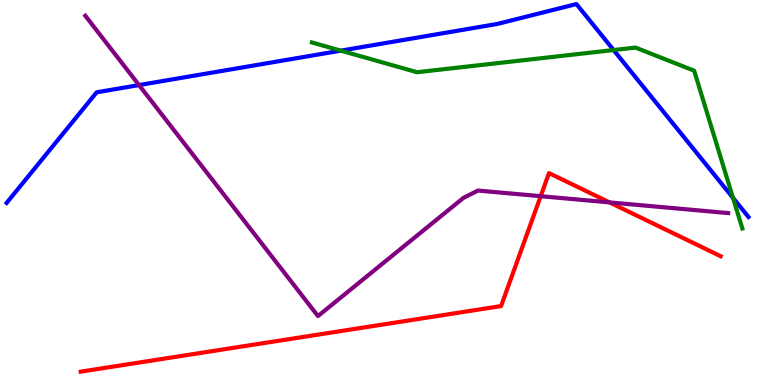[{'lines': ['blue', 'red'], 'intersections': []}, {'lines': ['green', 'red'], 'intersections': []}, {'lines': ['purple', 'red'], 'intersections': [{'x': 6.98, 'y': 4.9}, {'x': 7.86, 'y': 4.74}]}, {'lines': ['blue', 'green'], 'intersections': [{'x': 4.4, 'y': 8.68}, {'x': 7.92, 'y': 8.7}, {'x': 9.46, 'y': 4.86}]}, {'lines': ['blue', 'purple'], 'intersections': [{'x': 1.79, 'y': 7.79}]}, {'lines': ['green', 'purple'], 'intersections': []}]